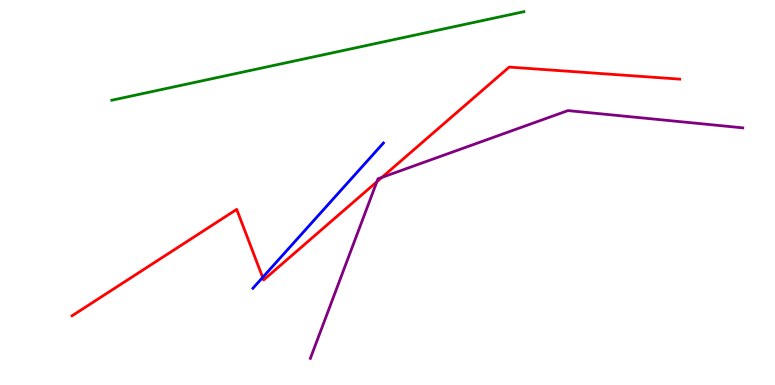[{'lines': ['blue', 'red'], 'intersections': [{'x': 3.39, 'y': 2.79}]}, {'lines': ['green', 'red'], 'intersections': []}, {'lines': ['purple', 'red'], 'intersections': [{'x': 4.86, 'y': 5.28}, {'x': 4.93, 'y': 5.39}]}, {'lines': ['blue', 'green'], 'intersections': []}, {'lines': ['blue', 'purple'], 'intersections': []}, {'lines': ['green', 'purple'], 'intersections': []}]